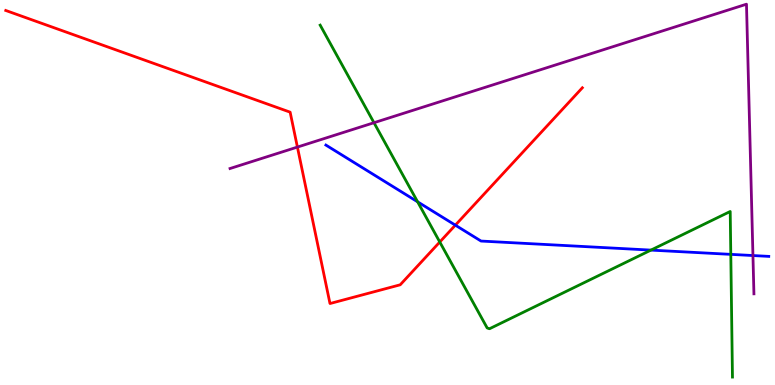[{'lines': ['blue', 'red'], 'intersections': [{'x': 5.88, 'y': 4.15}]}, {'lines': ['green', 'red'], 'intersections': [{'x': 5.67, 'y': 3.71}]}, {'lines': ['purple', 'red'], 'intersections': [{'x': 3.84, 'y': 6.18}]}, {'lines': ['blue', 'green'], 'intersections': [{'x': 5.39, 'y': 4.76}, {'x': 8.4, 'y': 3.5}, {'x': 9.43, 'y': 3.39}]}, {'lines': ['blue', 'purple'], 'intersections': [{'x': 9.72, 'y': 3.36}]}, {'lines': ['green', 'purple'], 'intersections': [{'x': 4.83, 'y': 6.81}]}]